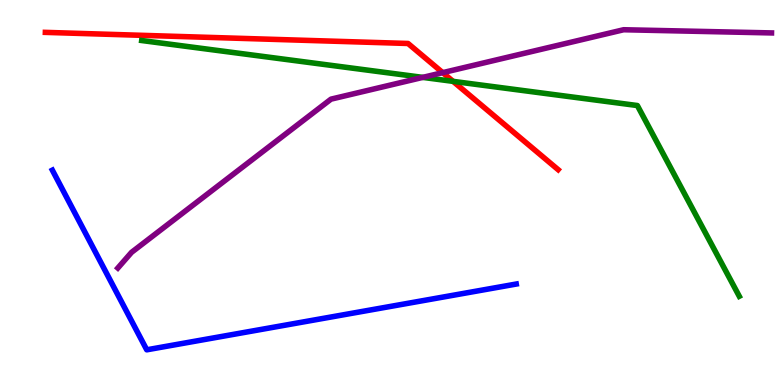[{'lines': ['blue', 'red'], 'intersections': []}, {'lines': ['green', 'red'], 'intersections': [{'x': 5.85, 'y': 7.89}]}, {'lines': ['purple', 'red'], 'intersections': [{'x': 5.71, 'y': 8.11}]}, {'lines': ['blue', 'green'], 'intersections': []}, {'lines': ['blue', 'purple'], 'intersections': []}, {'lines': ['green', 'purple'], 'intersections': [{'x': 5.46, 'y': 7.99}]}]